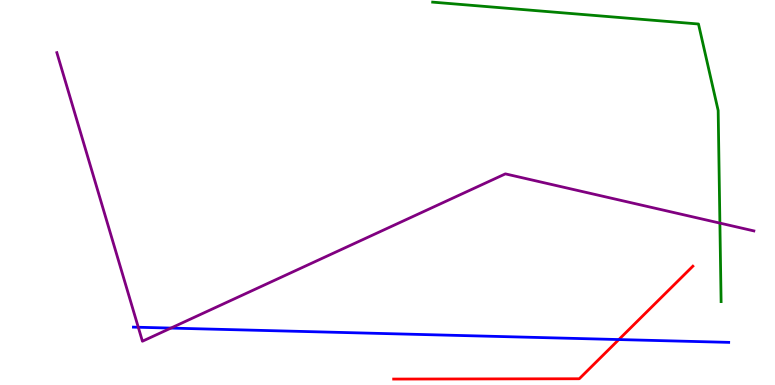[{'lines': ['blue', 'red'], 'intersections': [{'x': 7.99, 'y': 1.18}]}, {'lines': ['green', 'red'], 'intersections': []}, {'lines': ['purple', 'red'], 'intersections': []}, {'lines': ['blue', 'green'], 'intersections': []}, {'lines': ['blue', 'purple'], 'intersections': [{'x': 1.78, 'y': 1.5}, {'x': 2.21, 'y': 1.48}]}, {'lines': ['green', 'purple'], 'intersections': [{'x': 9.29, 'y': 4.21}]}]